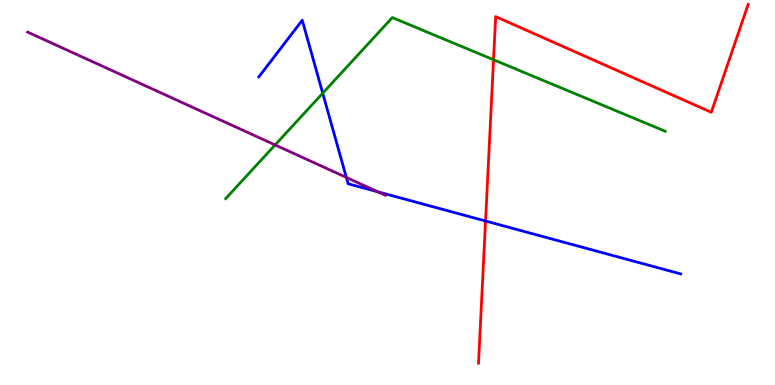[{'lines': ['blue', 'red'], 'intersections': [{'x': 6.27, 'y': 4.26}]}, {'lines': ['green', 'red'], 'intersections': [{'x': 6.37, 'y': 8.45}]}, {'lines': ['purple', 'red'], 'intersections': []}, {'lines': ['blue', 'green'], 'intersections': [{'x': 4.16, 'y': 7.58}]}, {'lines': ['blue', 'purple'], 'intersections': [{'x': 4.47, 'y': 5.39}, {'x': 4.88, 'y': 5.02}]}, {'lines': ['green', 'purple'], 'intersections': [{'x': 3.55, 'y': 6.24}]}]